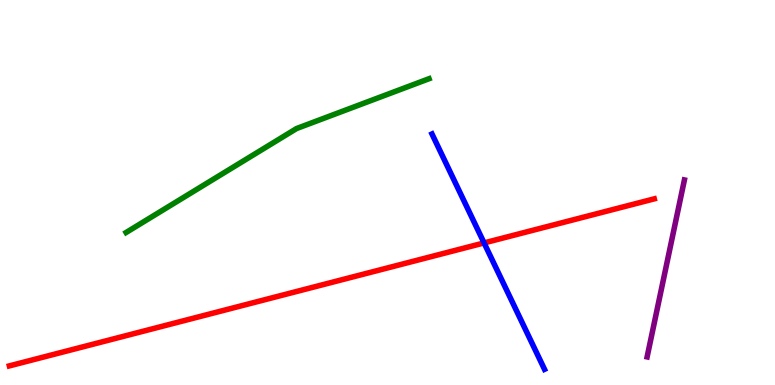[{'lines': ['blue', 'red'], 'intersections': [{'x': 6.25, 'y': 3.69}]}, {'lines': ['green', 'red'], 'intersections': []}, {'lines': ['purple', 'red'], 'intersections': []}, {'lines': ['blue', 'green'], 'intersections': []}, {'lines': ['blue', 'purple'], 'intersections': []}, {'lines': ['green', 'purple'], 'intersections': []}]